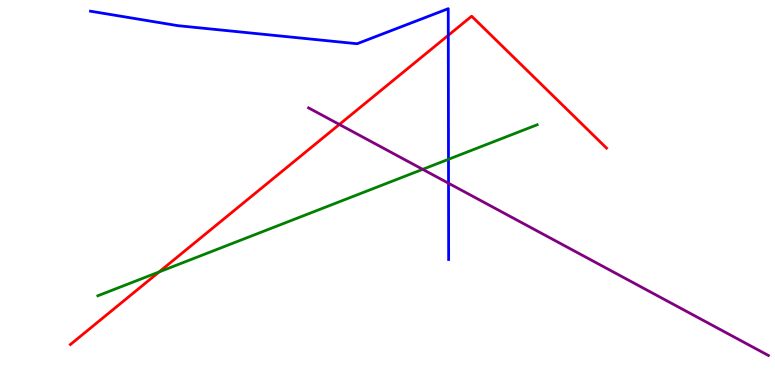[{'lines': ['blue', 'red'], 'intersections': [{'x': 5.78, 'y': 9.08}]}, {'lines': ['green', 'red'], 'intersections': [{'x': 2.05, 'y': 2.94}]}, {'lines': ['purple', 'red'], 'intersections': [{'x': 4.38, 'y': 6.77}]}, {'lines': ['blue', 'green'], 'intersections': [{'x': 5.79, 'y': 5.86}]}, {'lines': ['blue', 'purple'], 'intersections': [{'x': 5.79, 'y': 5.24}]}, {'lines': ['green', 'purple'], 'intersections': [{'x': 5.45, 'y': 5.6}]}]